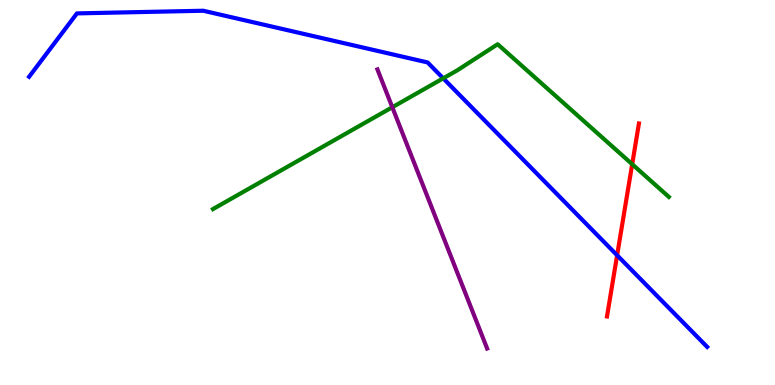[{'lines': ['blue', 'red'], 'intersections': [{'x': 7.96, 'y': 3.37}]}, {'lines': ['green', 'red'], 'intersections': [{'x': 8.16, 'y': 5.73}]}, {'lines': ['purple', 'red'], 'intersections': []}, {'lines': ['blue', 'green'], 'intersections': [{'x': 5.72, 'y': 7.97}]}, {'lines': ['blue', 'purple'], 'intersections': []}, {'lines': ['green', 'purple'], 'intersections': [{'x': 5.06, 'y': 7.21}]}]